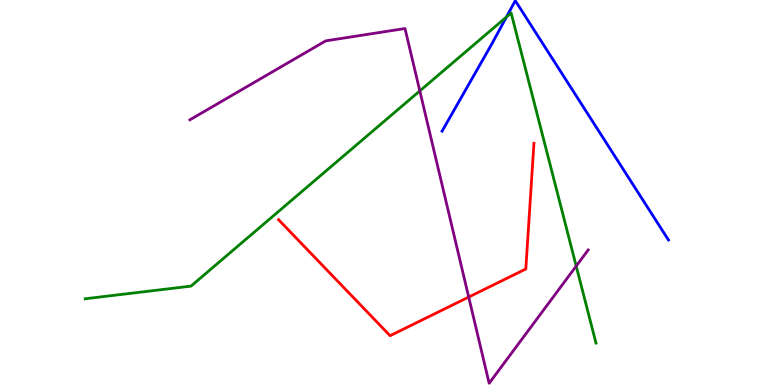[{'lines': ['blue', 'red'], 'intersections': []}, {'lines': ['green', 'red'], 'intersections': []}, {'lines': ['purple', 'red'], 'intersections': [{'x': 6.05, 'y': 2.28}]}, {'lines': ['blue', 'green'], 'intersections': [{'x': 6.53, 'y': 9.56}]}, {'lines': ['blue', 'purple'], 'intersections': []}, {'lines': ['green', 'purple'], 'intersections': [{'x': 5.42, 'y': 7.64}, {'x': 7.43, 'y': 3.09}]}]